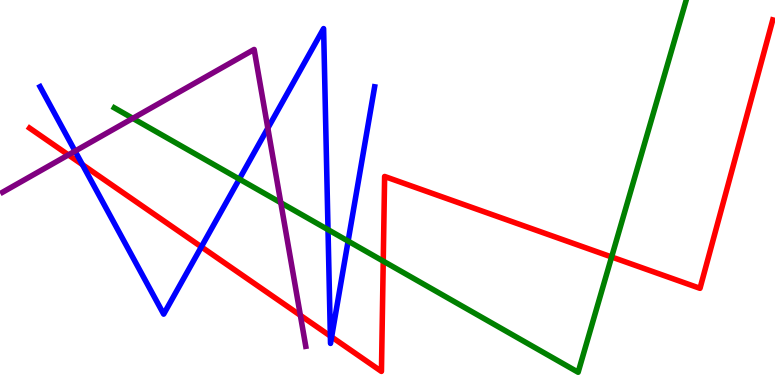[{'lines': ['blue', 'red'], 'intersections': [{'x': 1.06, 'y': 5.72}, {'x': 2.6, 'y': 3.59}, {'x': 4.26, 'y': 1.27}, {'x': 4.28, 'y': 1.25}]}, {'lines': ['green', 'red'], 'intersections': [{'x': 4.95, 'y': 3.22}, {'x': 7.89, 'y': 3.33}]}, {'lines': ['purple', 'red'], 'intersections': [{'x': 0.882, 'y': 5.98}, {'x': 3.88, 'y': 1.81}]}, {'lines': ['blue', 'green'], 'intersections': [{'x': 3.09, 'y': 5.35}, {'x': 4.23, 'y': 4.04}, {'x': 4.49, 'y': 3.74}]}, {'lines': ['blue', 'purple'], 'intersections': [{'x': 0.969, 'y': 6.08}, {'x': 3.46, 'y': 6.67}]}, {'lines': ['green', 'purple'], 'intersections': [{'x': 1.71, 'y': 6.93}, {'x': 3.62, 'y': 4.73}]}]